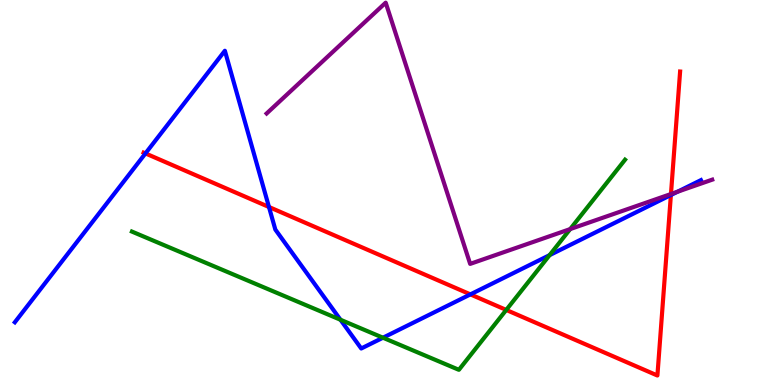[{'lines': ['blue', 'red'], 'intersections': [{'x': 1.88, 'y': 6.02}, {'x': 3.47, 'y': 4.62}, {'x': 6.07, 'y': 2.35}, {'x': 8.66, 'y': 4.93}]}, {'lines': ['green', 'red'], 'intersections': [{'x': 6.53, 'y': 1.95}]}, {'lines': ['purple', 'red'], 'intersections': [{'x': 8.66, 'y': 4.96}]}, {'lines': ['blue', 'green'], 'intersections': [{'x': 4.39, 'y': 1.69}, {'x': 4.94, 'y': 1.23}, {'x': 7.09, 'y': 3.37}]}, {'lines': ['blue', 'purple'], 'intersections': [{'x': 8.74, 'y': 5.02}]}, {'lines': ['green', 'purple'], 'intersections': [{'x': 7.36, 'y': 4.05}]}]